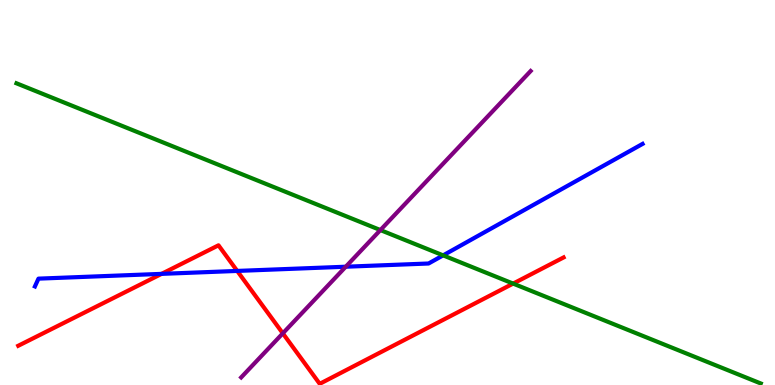[{'lines': ['blue', 'red'], 'intersections': [{'x': 2.08, 'y': 2.89}, {'x': 3.06, 'y': 2.96}]}, {'lines': ['green', 'red'], 'intersections': [{'x': 6.62, 'y': 2.63}]}, {'lines': ['purple', 'red'], 'intersections': [{'x': 3.65, 'y': 1.34}]}, {'lines': ['blue', 'green'], 'intersections': [{'x': 5.72, 'y': 3.37}]}, {'lines': ['blue', 'purple'], 'intersections': [{'x': 4.46, 'y': 3.07}]}, {'lines': ['green', 'purple'], 'intersections': [{'x': 4.91, 'y': 4.02}]}]